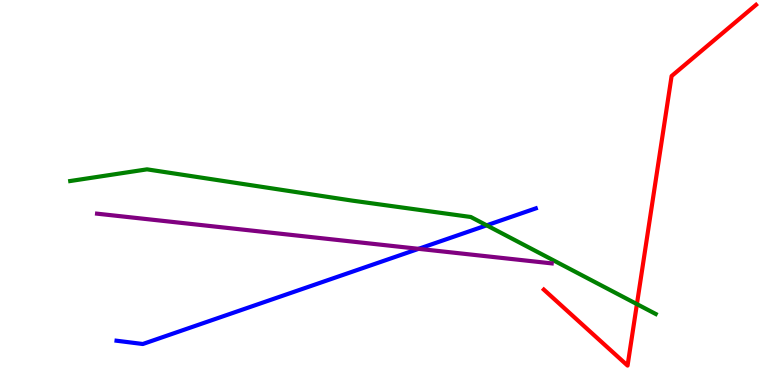[{'lines': ['blue', 'red'], 'intersections': []}, {'lines': ['green', 'red'], 'intersections': [{'x': 8.22, 'y': 2.1}]}, {'lines': ['purple', 'red'], 'intersections': []}, {'lines': ['blue', 'green'], 'intersections': [{'x': 6.28, 'y': 4.15}]}, {'lines': ['blue', 'purple'], 'intersections': [{'x': 5.4, 'y': 3.54}]}, {'lines': ['green', 'purple'], 'intersections': []}]